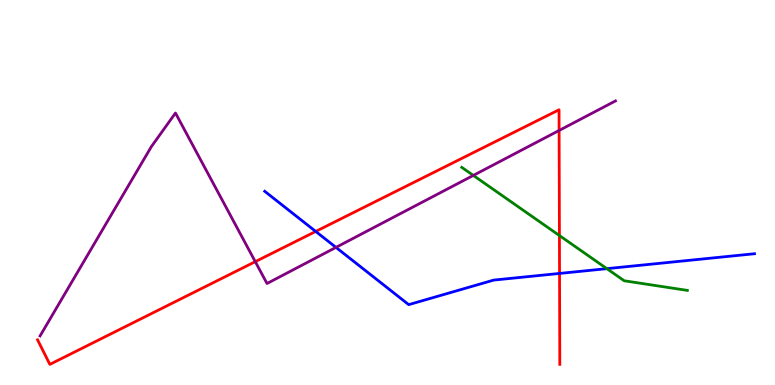[{'lines': ['blue', 'red'], 'intersections': [{'x': 4.07, 'y': 3.99}, {'x': 7.22, 'y': 2.9}]}, {'lines': ['green', 'red'], 'intersections': [{'x': 7.22, 'y': 3.88}]}, {'lines': ['purple', 'red'], 'intersections': [{'x': 3.29, 'y': 3.2}, {'x': 7.21, 'y': 6.61}]}, {'lines': ['blue', 'green'], 'intersections': [{'x': 7.83, 'y': 3.02}]}, {'lines': ['blue', 'purple'], 'intersections': [{'x': 4.34, 'y': 3.57}]}, {'lines': ['green', 'purple'], 'intersections': [{'x': 6.11, 'y': 5.44}]}]